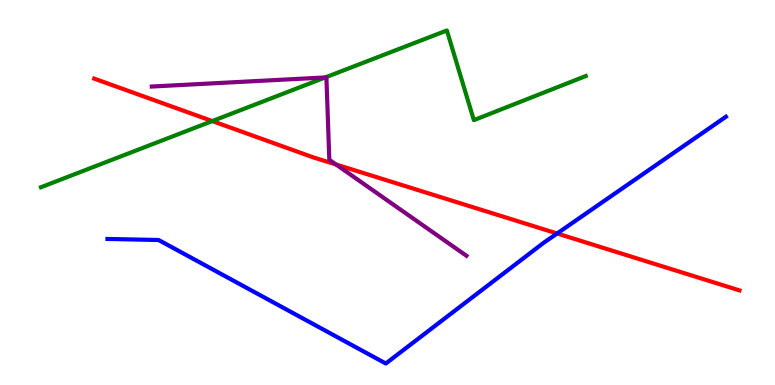[{'lines': ['blue', 'red'], 'intersections': [{'x': 7.19, 'y': 3.94}]}, {'lines': ['green', 'red'], 'intersections': [{'x': 2.74, 'y': 6.86}]}, {'lines': ['purple', 'red'], 'intersections': [{'x': 4.34, 'y': 5.73}]}, {'lines': ['blue', 'green'], 'intersections': []}, {'lines': ['blue', 'purple'], 'intersections': []}, {'lines': ['green', 'purple'], 'intersections': [{'x': 4.2, 'y': 7.99}]}]